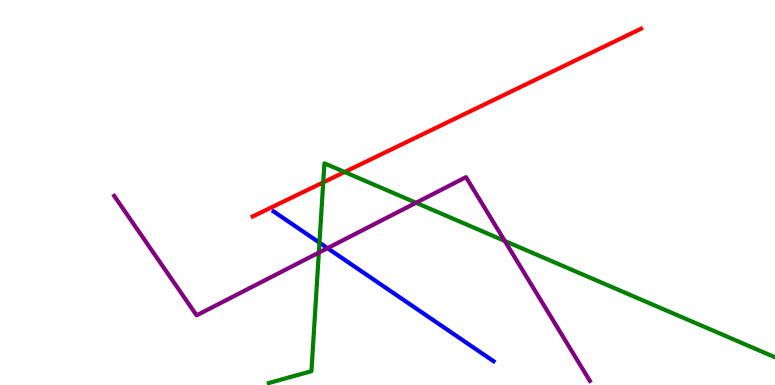[{'lines': ['blue', 'red'], 'intersections': []}, {'lines': ['green', 'red'], 'intersections': [{'x': 4.17, 'y': 5.26}, {'x': 4.45, 'y': 5.53}]}, {'lines': ['purple', 'red'], 'intersections': []}, {'lines': ['blue', 'green'], 'intersections': [{'x': 4.12, 'y': 3.7}]}, {'lines': ['blue', 'purple'], 'intersections': [{'x': 4.23, 'y': 3.55}]}, {'lines': ['green', 'purple'], 'intersections': [{'x': 4.11, 'y': 3.44}, {'x': 5.37, 'y': 4.73}, {'x': 6.51, 'y': 3.74}]}]